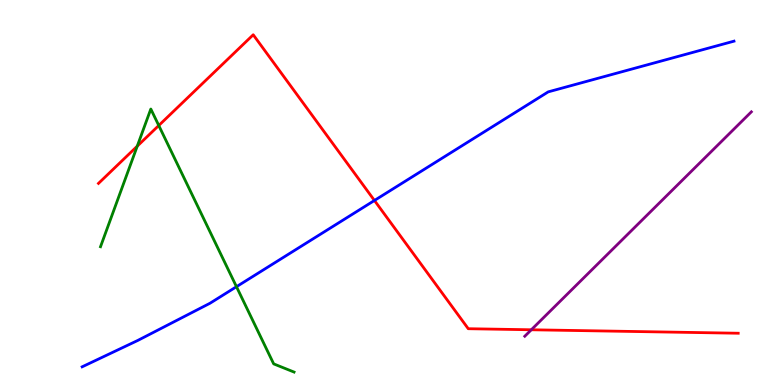[{'lines': ['blue', 'red'], 'intersections': [{'x': 4.83, 'y': 4.79}]}, {'lines': ['green', 'red'], 'intersections': [{'x': 1.77, 'y': 6.2}, {'x': 2.05, 'y': 6.74}]}, {'lines': ['purple', 'red'], 'intersections': [{'x': 6.86, 'y': 1.43}]}, {'lines': ['blue', 'green'], 'intersections': [{'x': 3.05, 'y': 2.55}]}, {'lines': ['blue', 'purple'], 'intersections': []}, {'lines': ['green', 'purple'], 'intersections': []}]